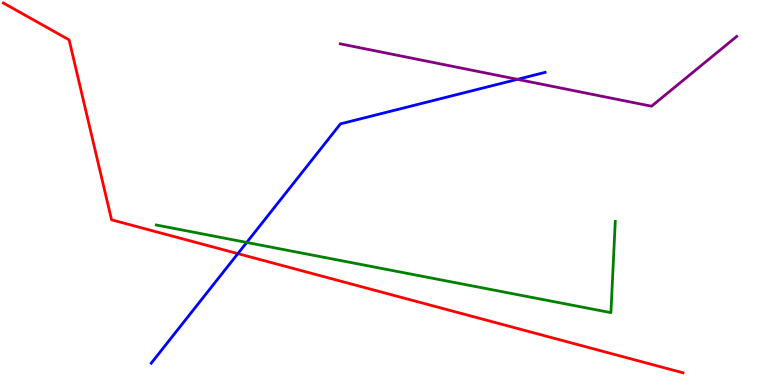[{'lines': ['blue', 'red'], 'intersections': [{'x': 3.07, 'y': 3.41}]}, {'lines': ['green', 'red'], 'intersections': []}, {'lines': ['purple', 'red'], 'intersections': []}, {'lines': ['blue', 'green'], 'intersections': [{'x': 3.18, 'y': 3.7}]}, {'lines': ['blue', 'purple'], 'intersections': [{'x': 6.68, 'y': 7.94}]}, {'lines': ['green', 'purple'], 'intersections': []}]